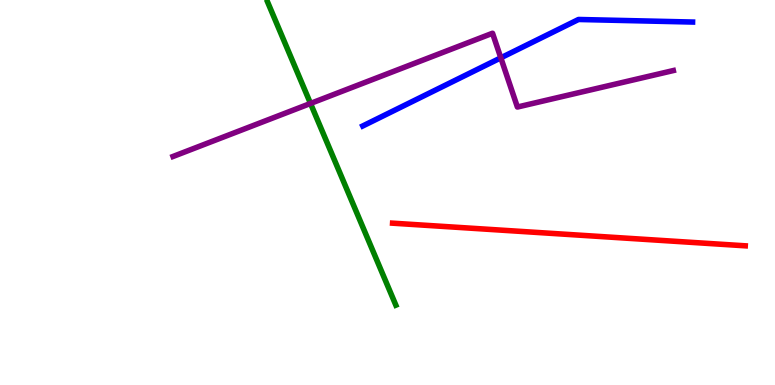[{'lines': ['blue', 'red'], 'intersections': []}, {'lines': ['green', 'red'], 'intersections': []}, {'lines': ['purple', 'red'], 'intersections': []}, {'lines': ['blue', 'green'], 'intersections': []}, {'lines': ['blue', 'purple'], 'intersections': [{'x': 6.46, 'y': 8.5}]}, {'lines': ['green', 'purple'], 'intersections': [{'x': 4.01, 'y': 7.31}]}]